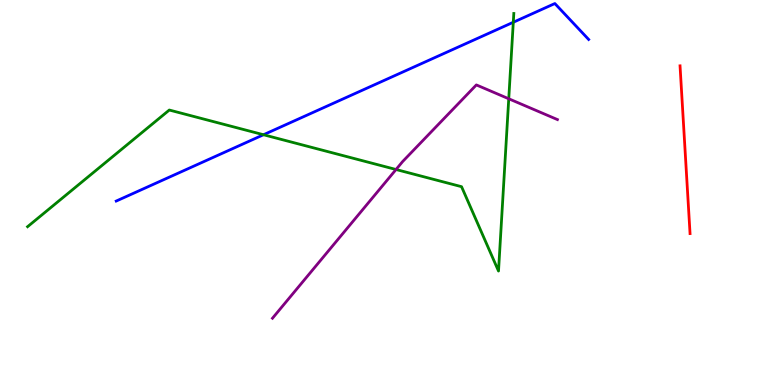[{'lines': ['blue', 'red'], 'intersections': []}, {'lines': ['green', 'red'], 'intersections': []}, {'lines': ['purple', 'red'], 'intersections': []}, {'lines': ['blue', 'green'], 'intersections': [{'x': 3.4, 'y': 6.5}, {'x': 6.62, 'y': 9.42}]}, {'lines': ['blue', 'purple'], 'intersections': []}, {'lines': ['green', 'purple'], 'intersections': [{'x': 5.11, 'y': 5.6}, {'x': 6.56, 'y': 7.43}]}]